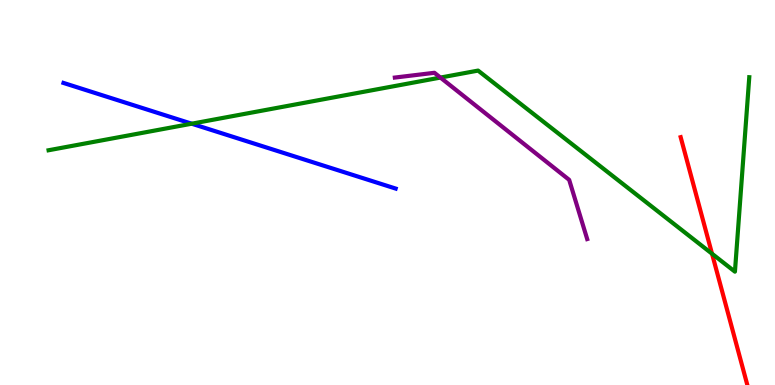[{'lines': ['blue', 'red'], 'intersections': []}, {'lines': ['green', 'red'], 'intersections': [{'x': 9.19, 'y': 3.41}]}, {'lines': ['purple', 'red'], 'intersections': []}, {'lines': ['blue', 'green'], 'intersections': [{'x': 2.47, 'y': 6.79}]}, {'lines': ['blue', 'purple'], 'intersections': []}, {'lines': ['green', 'purple'], 'intersections': [{'x': 5.68, 'y': 7.99}]}]